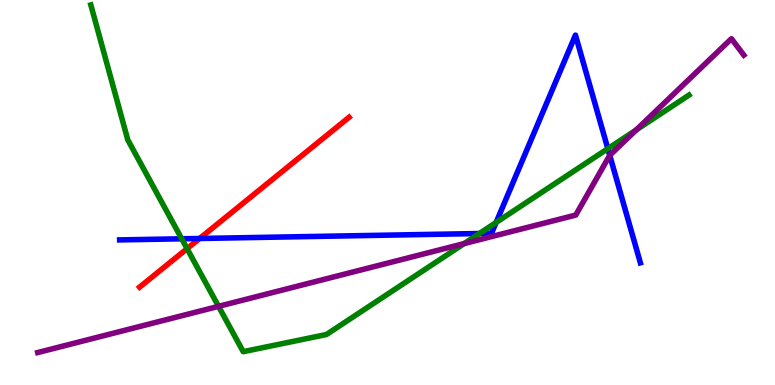[{'lines': ['blue', 'red'], 'intersections': [{'x': 2.58, 'y': 3.81}]}, {'lines': ['green', 'red'], 'intersections': [{'x': 2.41, 'y': 3.54}]}, {'lines': ['purple', 'red'], 'intersections': []}, {'lines': ['blue', 'green'], 'intersections': [{'x': 2.34, 'y': 3.8}, {'x': 6.19, 'y': 3.93}, {'x': 6.4, 'y': 4.22}, {'x': 7.84, 'y': 6.14}]}, {'lines': ['blue', 'purple'], 'intersections': [{'x': 7.87, 'y': 5.97}]}, {'lines': ['green', 'purple'], 'intersections': [{'x': 2.82, 'y': 2.04}, {'x': 5.99, 'y': 3.67}, {'x': 8.21, 'y': 6.63}]}]